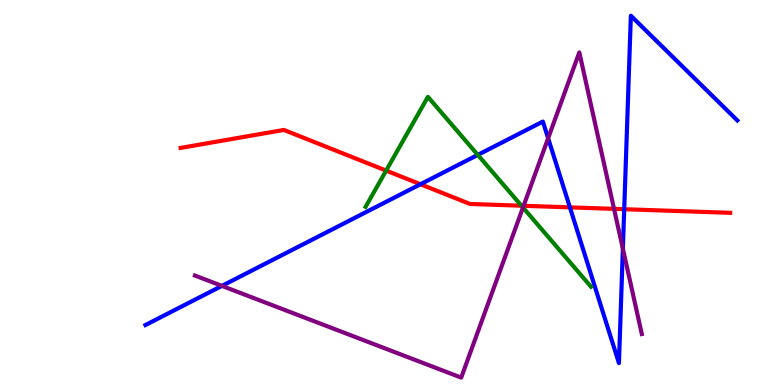[{'lines': ['blue', 'red'], 'intersections': [{'x': 5.43, 'y': 5.21}, {'x': 7.35, 'y': 4.61}, {'x': 8.05, 'y': 4.57}]}, {'lines': ['green', 'red'], 'intersections': [{'x': 4.98, 'y': 5.57}, {'x': 6.73, 'y': 4.66}]}, {'lines': ['purple', 'red'], 'intersections': [{'x': 6.76, 'y': 4.65}, {'x': 7.92, 'y': 4.57}]}, {'lines': ['blue', 'green'], 'intersections': [{'x': 6.16, 'y': 5.98}]}, {'lines': ['blue', 'purple'], 'intersections': [{'x': 2.86, 'y': 2.57}, {'x': 7.07, 'y': 6.41}, {'x': 8.04, 'y': 3.54}]}, {'lines': ['green', 'purple'], 'intersections': [{'x': 6.75, 'y': 4.61}]}]